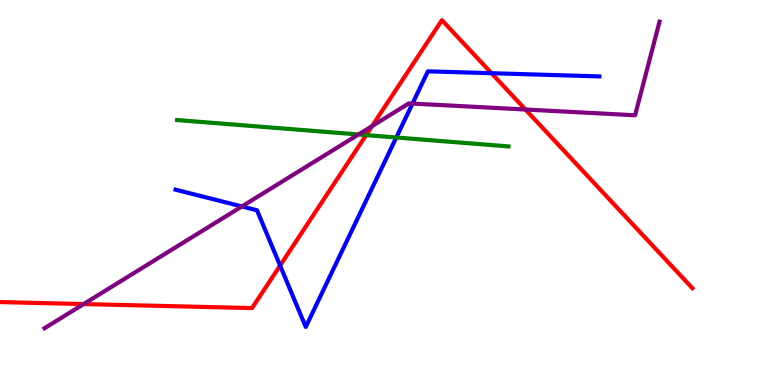[{'lines': ['blue', 'red'], 'intersections': [{'x': 3.61, 'y': 3.1}, {'x': 6.34, 'y': 8.1}]}, {'lines': ['green', 'red'], 'intersections': [{'x': 4.72, 'y': 6.49}]}, {'lines': ['purple', 'red'], 'intersections': [{'x': 1.08, 'y': 2.1}, {'x': 4.8, 'y': 6.72}, {'x': 6.78, 'y': 7.16}]}, {'lines': ['blue', 'green'], 'intersections': [{'x': 5.11, 'y': 6.43}]}, {'lines': ['blue', 'purple'], 'intersections': [{'x': 3.12, 'y': 4.64}, {'x': 5.32, 'y': 7.31}]}, {'lines': ['green', 'purple'], 'intersections': [{'x': 4.63, 'y': 6.51}]}]